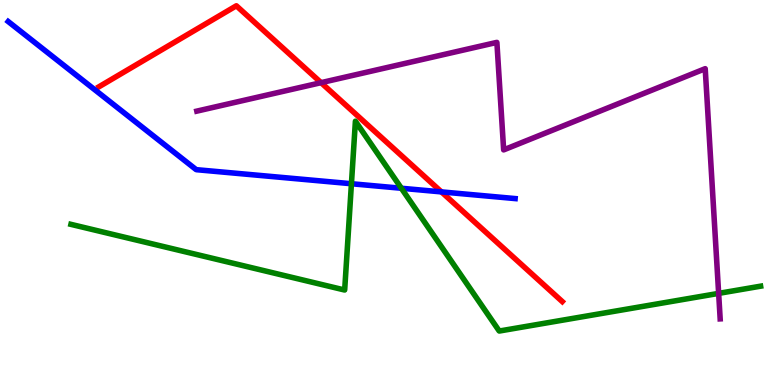[{'lines': ['blue', 'red'], 'intersections': [{'x': 5.7, 'y': 5.02}]}, {'lines': ['green', 'red'], 'intersections': []}, {'lines': ['purple', 'red'], 'intersections': [{'x': 4.14, 'y': 7.85}]}, {'lines': ['blue', 'green'], 'intersections': [{'x': 4.53, 'y': 5.23}, {'x': 5.18, 'y': 5.11}]}, {'lines': ['blue', 'purple'], 'intersections': []}, {'lines': ['green', 'purple'], 'intersections': [{'x': 9.27, 'y': 2.38}]}]